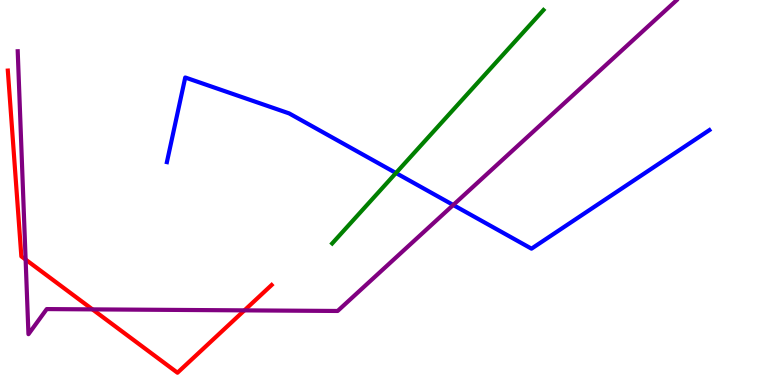[{'lines': ['blue', 'red'], 'intersections': []}, {'lines': ['green', 'red'], 'intersections': []}, {'lines': ['purple', 'red'], 'intersections': [{'x': 0.331, 'y': 3.26}, {'x': 1.19, 'y': 1.96}, {'x': 3.15, 'y': 1.94}]}, {'lines': ['blue', 'green'], 'intersections': [{'x': 5.11, 'y': 5.51}]}, {'lines': ['blue', 'purple'], 'intersections': [{'x': 5.85, 'y': 4.68}]}, {'lines': ['green', 'purple'], 'intersections': []}]